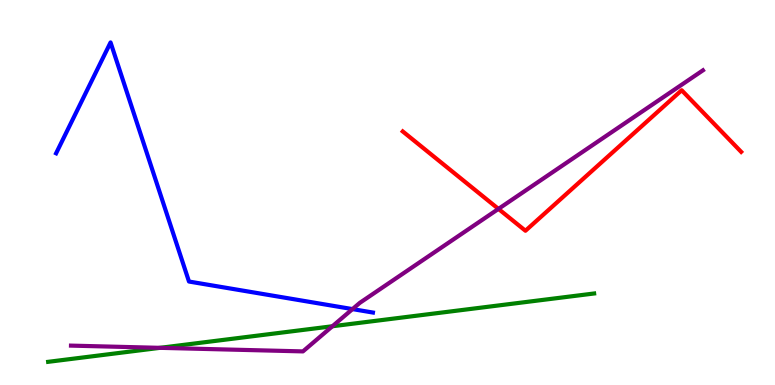[{'lines': ['blue', 'red'], 'intersections': []}, {'lines': ['green', 'red'], 'intersections': []}, {'lines': ['purple', 'red'], 'intersections': [{'x': 6.43, 'y': 4.57}]}, {'lines': ['blue', 'green'], 'intersections': []}, {'lines': ['blue', 'purple'], 'intersections': [{'x': 4.55, 'y': 1.97}]}, {'lines': ['green', 'purple'], 'intersections': [{'x': 2.06, 'y': 0.965}, {'x': 4.29, 'y': 1.53}]}]